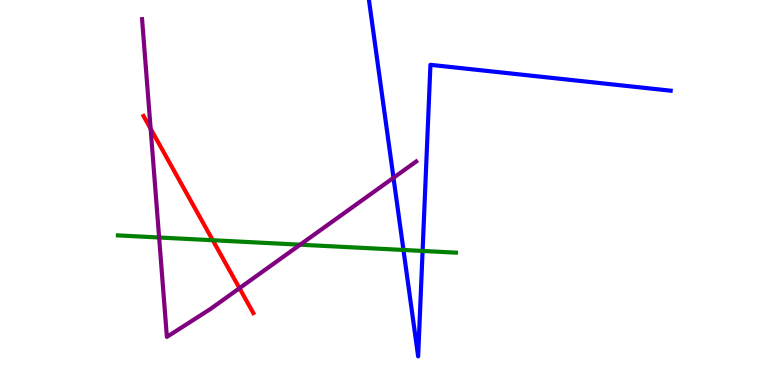[{'lines': ['blue', 'red'], 'intersections': []}, {'lines': ['green', 'red'], 'intersections': [{'x': 2.75, 'y': 3.76}]}, {'lines': ['purple', 'red'], 'intersections': [{'x': 1.94, 'y': 6.66}, {'x': 3.09, 'y': 2.51}]}, {'lines': ['blue', 'green'], 'intersections': [{'x': 5.21, 'y': 3.51}, {'x': 5.45, 'y': 3.48}]}, {'lines': ['blue', 'purple'], 'intersections': [{'x': 5.08, 'y': 5.38}]}, {'lines': ['green', 'purple'], 'intersections': [{'x': 2.05, 'y': 3.83}, {'x': 3.87, 'y': 3.64}]}]